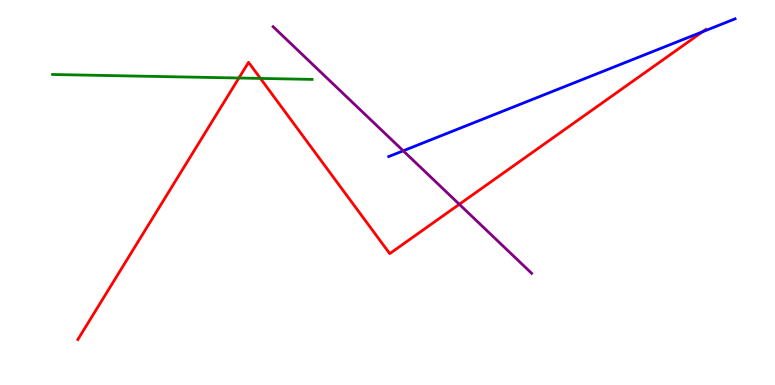[{'lines': ['blue', 'red'], 'intersections': [{'x': 9.06, 'y': 9.17}]}, {'lines': ['green', 'red'], 'intersections': [{'x': 3.08, 'y': 7.97}, {'x': 3.36, 'y': 7.96}]}, {'lines': ['purple', 'red'], 'intersections': [{'x': 5.93, 'y': 4.69}]}, {'lines': ['blue', 'green'], 'intersections': []}, {'lines': ['blue', 'purple'], 'intersections': [{'x': 5.2, 'y': 6.08}]}, {'lines': ['green', 'purple'], 'intersections': []}]